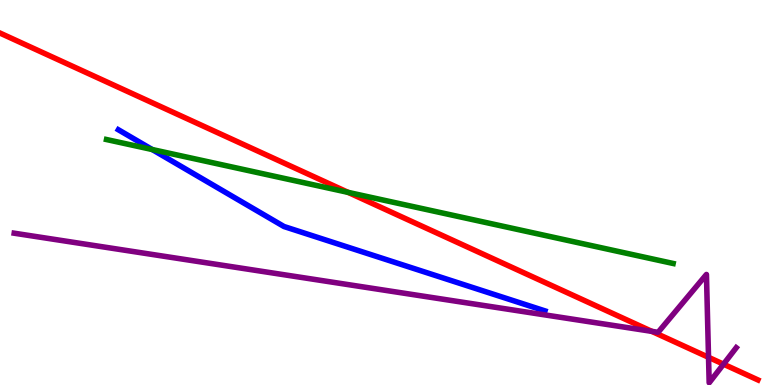[{'lines': ['blue', 'red'], 'intersections': []}, {'lines': ['green', 'red'], 'intersections': [{'x': 4.49, 'y': 5.0}]}, {'lines': ['purple', 'red'], 'intersections': [{'x': 8.41, 'y': 1.39}, {'x': 9.14, 'y': 0.719}, {'x': 9.34, 'y': 0.541}]}, {'lines': ['blue', 'green'], 'intersections': [{'x': 1.96, 'y': 6.12}]}, {'lines': ['blue', 'purple'], 'intersections': []}, {'lines': ['green', 'purple'], 'intersections': []}]